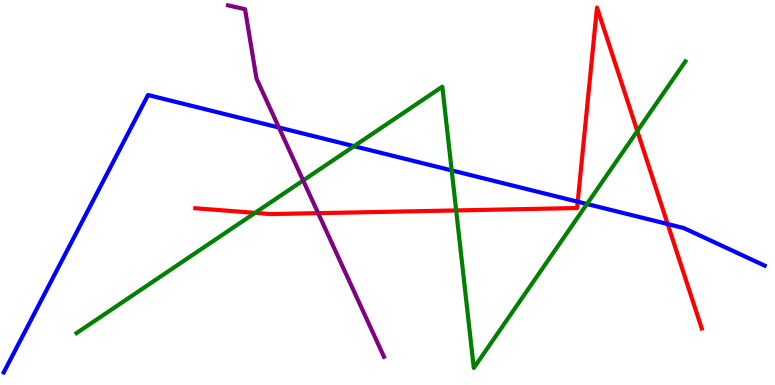[{'lines': ['blue', 'red'], 'intersections': [{'x': 7.45, 'y': 4.76}, {'x': 8.62, 'y': 4.18}]}, {'lines': ['green', 'red'], 'intersections': [{'x': 3.29, 'y': 4.47}, {'x': 5.89, 'y': 4.53}, {'x': 8.22, 'y': 6.6}]}, {'lines': ['purple', 'red'], 'intersections': [{'x': 4.11, 'y': 4.46}]}, {'lines': ['blue', 'green'], 'intersections': [{'x': 4.57, 'y': 6.2}, {'x': 5.83, 'y': 5.57}, {'x': 7.57, 'y': 4.7}]}, {'lines': ['blue', 'purple'], 'intersections': [{'x': 3.6, 'y': 6.69}]}, {'lines': ['green', 'purple'], 'intersections': [{'x': 3.91, 'y': 5.31}]}]